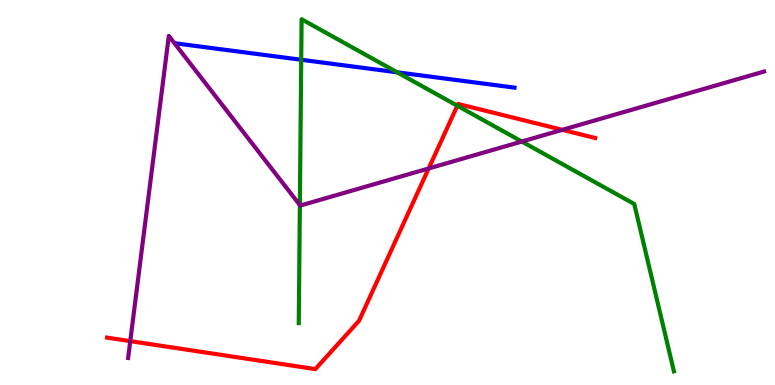[{'lines': ['blue', 'red'], 'intersections': []}, {'lines': ['green', 'red'], 'intersections': [{'x': 5.9, 'y': 7.25}]}, {'lines': ['purple', 'red'], 'intersections': [{'x': 1.68, 'y': 1.14}, {'x': 5.53, 'y': 5.62}, {'x': 7.26, 'y': 6.63}]}, {'lines': ['blue', 'green'], 'intersections': [{'x': 3.89, 'y': 8.45}, {'x': 5.12, 'y': 8.12}]}, {'lines': ['blue', 'purple'], 'intersections': []}, {'lines': ['green', 'purple'], 'intersections': [{'x': 3.87, 'y': 4.67}, {'x': 6.73, 'y': 6.32}]}]